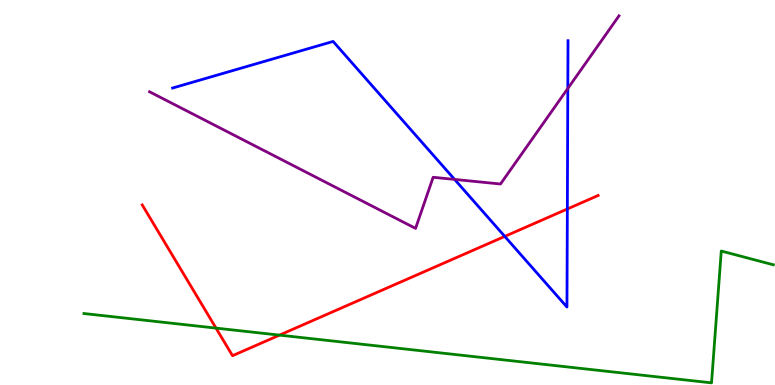[{'lines': ['blue', 'red'], 'intersections': [{'x': 6.51, 'y': 3.86}, {'x': 7.32, 'y': 4.57}]}, {'lines': ['green', 'red'], 'intersections': [{'x': 2.79, 'y': 1.48}, {'x': 3.61, 'y': 1.3}]}, {'lines': ['purple', 'red'], 'intersections': []}, {'lines': ['blue', 'green'], 'intersections': []}, {'lines': ['blue', 'purple'], 'intersections': [{'x': 5.87, 'y': 5.34}, {'x': 7.33, 'y': 7.7}]}, {'lines': ['green', 'purple'], 'intersections': []}]